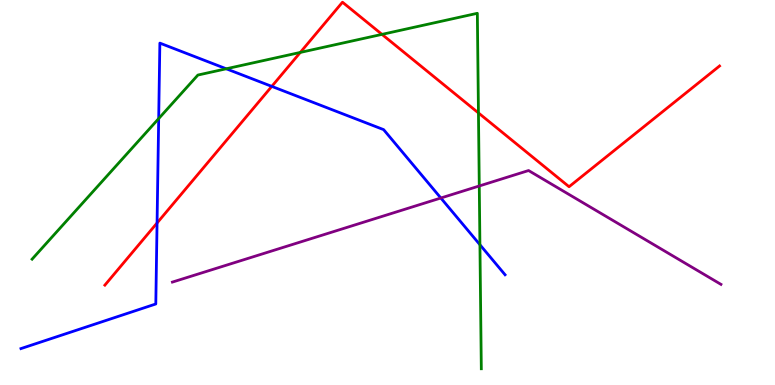[{'lines': ['blue', 'red'], 'intersections': [{'x': 2.03, 'y': 4.21}, {'x': 3.51, 'y': 7.76}]}, {'lines': ['green', 'red'], 'intersections': [{'x': 3.87, 'y': 8.64}, {'x': 4.93, 'y': 9.11}, {'x': 6.17, 'y': 7.07}]}, {'lines': ['purple', 'red'], 'intersections': []}, {'lines': ['blue', 'green'], 'intersections': [{'x': 2.05, 'y': 6.92}, {'x': 2.92, 'y': 8.21}, {'x': 6.19, 'y': 3.64}]}, {'lines': ['blue', 'purple'], 'intersections': [{'x': 5.69, 'y': 4.86}]}, {'lines': ['green', 'purple'], 'intersections': [{'x': 6.18, 'y': 5.17}]}]